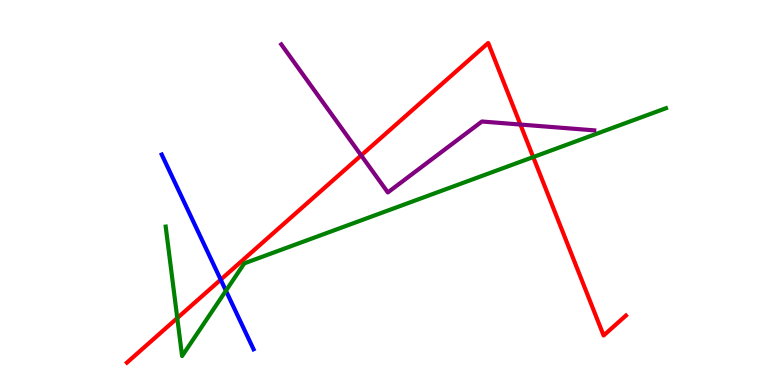[{'lines': ['blue', 'red'], 'intersections': [{'x': 2.85, 'y': 2.74}]}, {'lines': ['green', 'red'], 'intersections': [{'x': 2.29, 'y': 1.74}, {'x': 6.88, 'y': 5.92}]}, {'lines': ['purple', 'red'], 'intersections': [{'x': 4.66, 'y': 5.96}, {'x': 6.71, 'y': 6.77}]}, {'lines': ['blue', 'green'], 'intersections': [{'x': 2.92, 'y': 2.45}]}, {'lines': ['blue', 'purple'], 'intersections': []}, {'lines': ['green', 'purple'], 'intersections': []}]